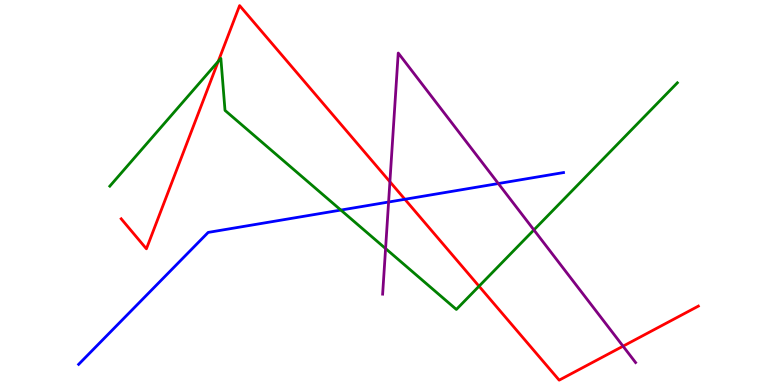[{'lines': ['blue', 'red'], 'intersections': [{'x': 5.22, 'y': 4.82}]}, {'lines': ['green', 'red'], 'intersections': [{'x': 2.82, 'y': 8.4}, {'x': 6.18, 'y': 2.57}]}, {'lines': ['purple', 'red'], 'intersections': [{'x': 5.03, 'y': 5.28}, {'x': 8.04, 'y': 1.01}]}, {'lines': ['blue', 'green'], 'intersections': [{'x': 4.4, 'y': 4.54}]}, {'lines': ['blue', 'purple'], 'intersections': [{'x': 5.01, 'y': 4.75}, {'x': 6.43, 'y': 5.23}]}, {'lines': ['green', 'purple'], 'intersections': [{'x': 4.98, 'y': 3.54}, {'x': 6.89, 'y': 4.03}]}]